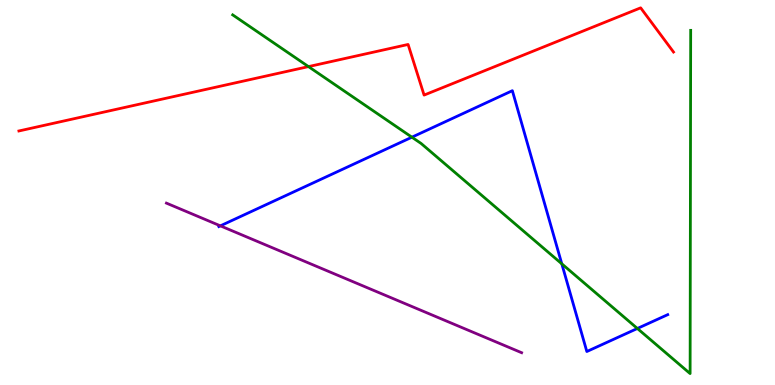[{'lines': ['blue', 'red'], 'intersections': []}, {'lines': ['green', 'red'], 'intersections': [{'x': 3.98, 'y': 8.27}]}, {'lines': ['purple', 'red'], 'intersections': []}, {'lines': ['blue', 'green'], 'intersections': [{'x': 5.31, 'y': 6.44}, {'x': 7.25, 'y': 3.15}, {'x': 8.22, 'y': 1.47}]}, {'lines': ['blue', 'purple'], 'intersections': [{'x': 2.84, 'y': 4.13}]}, {'lines': ['green', 'purple'], 'intersections': []}]